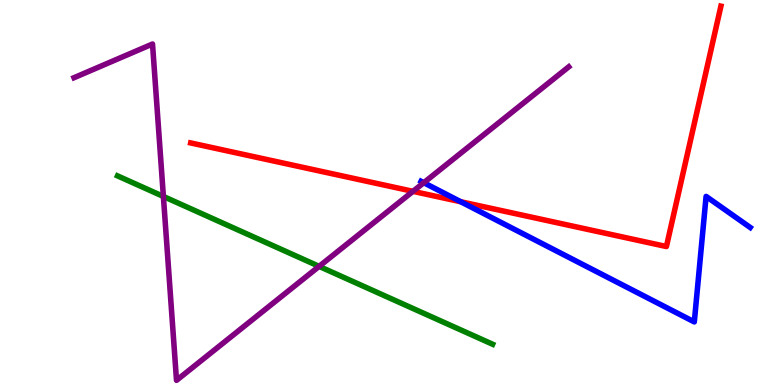[{'lines': ['blue', 'red'], 'intersections': [{'x': 5.95, 'y': 4.76}]}, {'lines': ['green', 'red'], 'intersections': []}, {'lines': ['purple', 'red'], 'intersections': [{'x': 5.33, 'y': 5.03}]}, {'lines': ['blue', 'green'], 'intersections': []}, {'lines': ['blue', 'purple'], 'intersections': [{'x': 5.47, 'y': 5.25}]}, {'lines': ['green', 'purple'], 'intersections': [{'x': 2.11, 'y': 4.9}, {'x': 4.12, 'y': 3.08}]}]